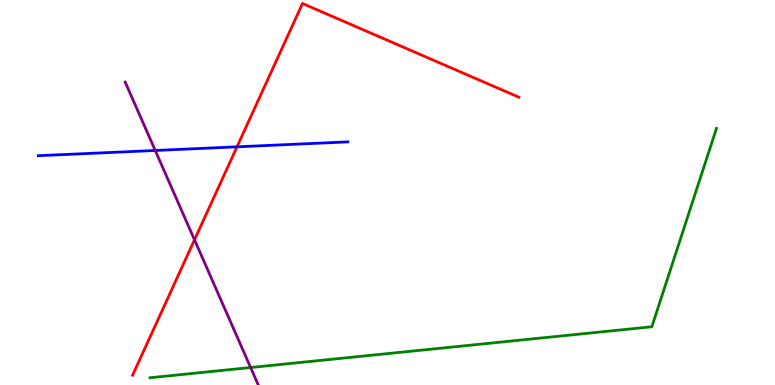[{'lines': ['blue', 'red'], 'intersections': [{'x': 3.06, 'y': 6.19}]}, {'lines': ['green', 'red'], 'intersections': []}, {'lines': ['purple', 'red'], 'intersections': [{'x': 2.51, 'y': 3.77}]}, {'lines': ['blue', 'green'], 'intersections': []}, {'lines': ['blue', 'purple'], 'intersections': [{'x': 2.0, 'y': 6.09}]}, {'lines': ['green', 'purple'], 'intersections': [{'x': 3.23, 'y': 0.454}]}]